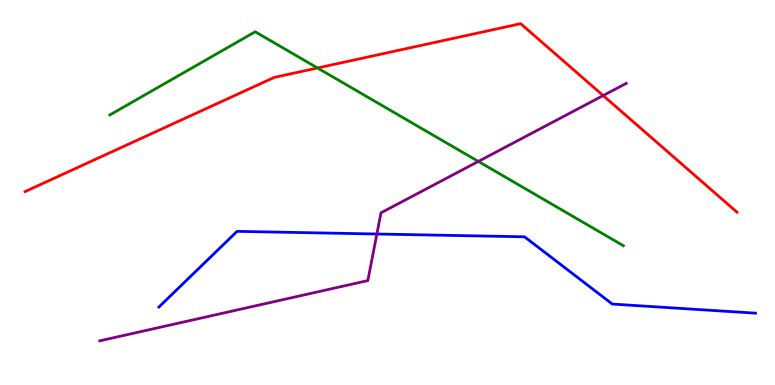[{'lines': ['blue', 'red'], 'intersections': []}, {'lines': ['green', 'red'], 'intersections': [{'x': 4.1, 'y': 8.23}]}, {'lines': ['purple', 'red'], 'intersections': [{'x': 7.78, 'y': 7.52}]}, {'lines': ['blue', 'green'], 'intersections': []}, {'lines': ['blue', 'purple'], 'intersections': [{'x': 4.86, 'y': 3.92}]}, {'lines': ['green', 'purple'], 'intersections': [{'x': 6.17, 'y': 5.81}]}]